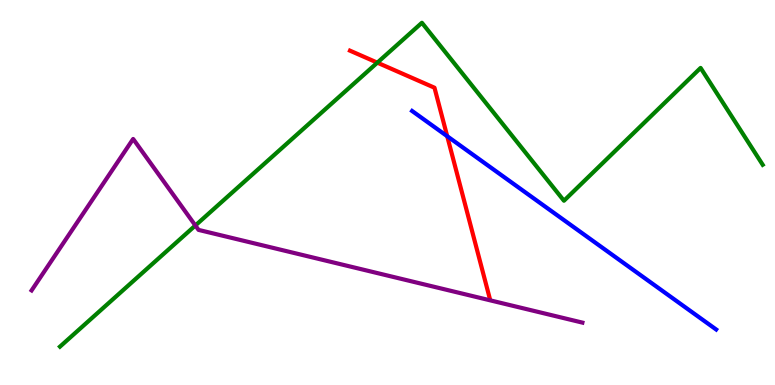[{'lines': ['blue', 'red'], 'intersections': [{'x': 5.77, 'y': 6.46}]}, {'lines': ['green', 'red'], 'intersections': [{'x': 4.87, 'y': 8.37}]}, {'lines': ['purple', 'red'], 'intersections': []}, {'lines': ['blue', 'green'], 'intersections': []}, {'lines': ['blue', 'purple'], 'intersections': []}, {'lines': ['green', 'purple'], 'intersections': [{'x': 2.52, 'y': 4.14}]}]